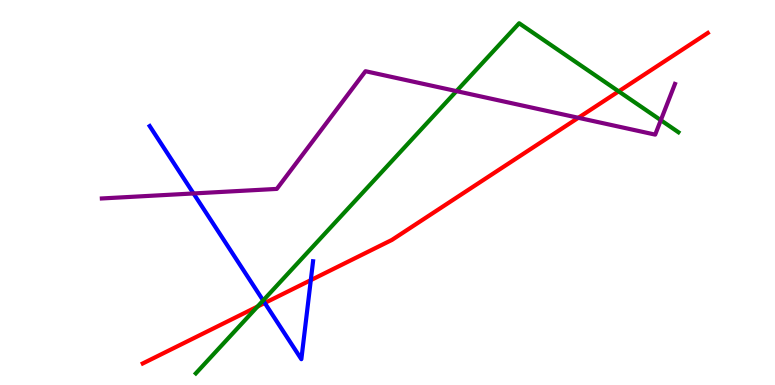[{'lines': ['blue', 'red'], 'intersections': [{'x': 3.42, 'y': 2.13}, {'x': 4.01, 'y': 2.72}]}, {'lines': ['green', 'red'], 'intersections': [{'x': 3.32, 'y': 2.04}, {'x': 7.98, 'y': 7.63}]}, {'lines': ['purple', 'red'], 'intersections': [{'x': 7.46, 'y': 6.94}]}, {'lines': ['blue', 'green'], 'intersections': [{'x': 3.4, 'y': 2.2}]}, {'lines': ['blue', 'purple'], 'intersections': [{'x': 2.5, 'y': 4.98}]}, {'lines': ['green', 'purple'], 'intersections': [{'x': 5.89, 'y': 7.63}, {'x': 8.53, 'y': 6.88}]}]